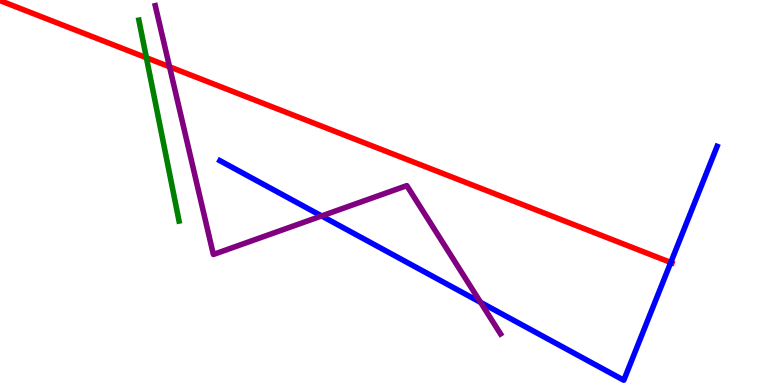[{'lines': ['blue', 'red'], 'intersections': [{'x': 8.66, 'y': 3.18}]}, {'lines': ['green', 'red'], 'intersections': [{'x': 1.89, 'y': 8.5}]}, {'lines': ['purple', 'red'], 'intersections': [{'x': 2.19, 'y': 8.27}]}, {'lines': ['blue', 'green'], 'intersections': []}, {'lines': ['blue', 'purple'], 'intersections': [{'x': 4.15, 'y': 4.39}, {'x': 6.2, 'y': 2.15}]}, {'lines': ['green', 'purple'], 'intersections': []}]